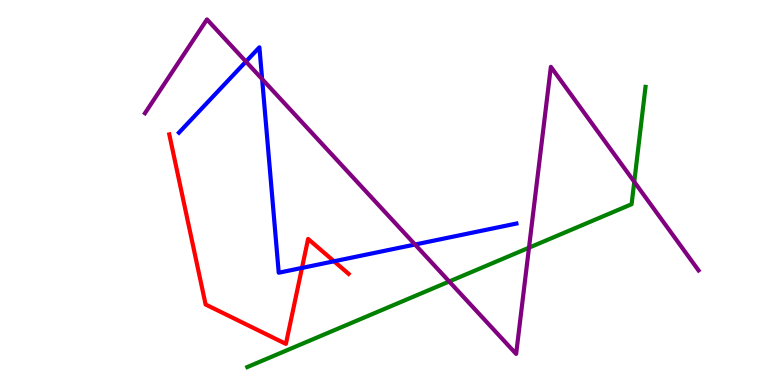[{'lines': ['blue', 'red'], 'intersections': [{'x': 3.9, 'y': 3.04}, {'x': 4.31, 'y': 3.21}]}, {'lines': ['green', 'red'], 'intersections': []}, {'lines': ['purple', 'red'], 'intersections': []}, {'lines': ['blue', 'green'], 'intersections': []}, {'lines': ['blue', 'purple'], 'intersections': [{'x': 3.17, 'y': 8.4}, {'x': 3.38, 'y': 7.95}, {'x': 5.36, 'y': 3.65}]}, {'lines': ['green', 'purple'], 'intersections': [{'x': 5.8, 'y': 2.69}, {'x': 6.83, 'y': 3.57}, {'x': 8.18, 'y': 5.28}]}]